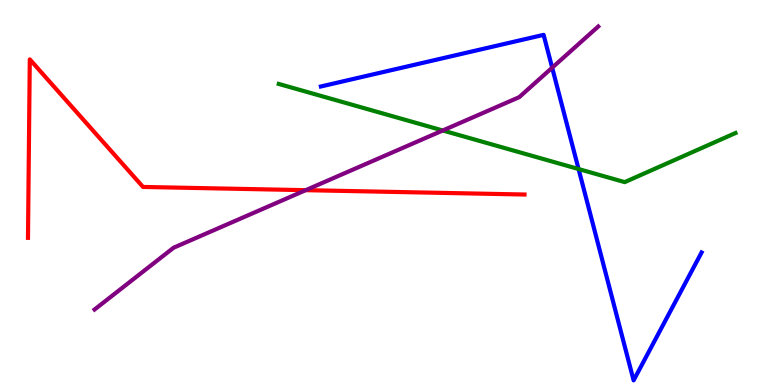[{'lines': ['blue', 'red'], 'intersections': []}, {'lines': ['green', 'red'], 'intersections': []}, {'lines': ['purple', 'red'], 'intersections': [{'x': 3.94, 'y': 5.06}]}, {'lines': ['blue', 'green'], 'intersections': [{'x': 7.47, 'y': 5.61}]}, {'lines': ['blue', 'purple'], 'intersections': [{'x': 7.12, 'y': 8.24}]}, {'lines': ['green', 'purple'], 'intersections': [{'x': 5.71, 'y': 6.61}]}]